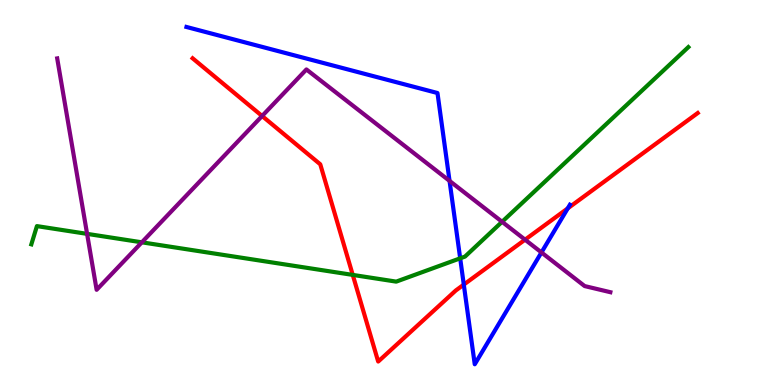[{'lines': ['blue', 'red'], 'intersections': [{'x': 5.98, 'y': 2.61}, {'x': 7.33, 'y': 4.59}]}, {'lines': ['green', 'red'], 'intersections': [{'x': 4.55, 'y': 2.86}]}, {'lines': ['purple', 'red'], 'intersections': [{'x': 3.38, 'y': 6.99}, {'x': 6.77, 'y': 3.77}]}, {'lines': ['blue', 'green'], 'intersections': [{'x': 5.94, 'y': 3.29}]}, {'lines': ['blue', 'purple'], 'intersections': [{'x': 5.8, 'y': 5.3}, {'x': 6.99, 'y': 3.44}]}, {'lines': ['green', 'purple'], 'intersections': [{'x': 1.12, 'y': 3.93}, {'x': 1.83, 'y': 3.71}, {'x': 6.48, 'y': 4.24}]}]